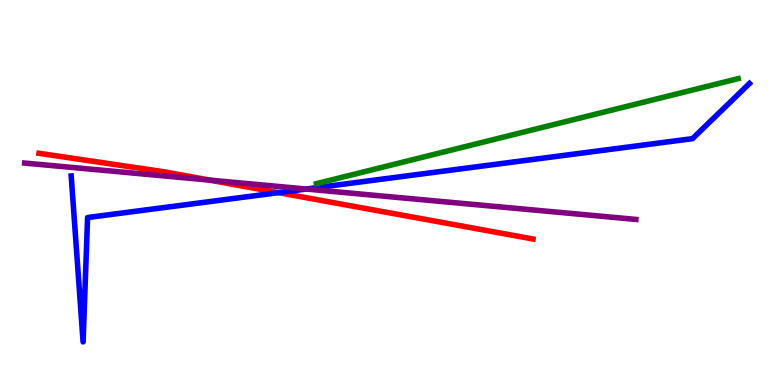[{'lines': ['blue', 'red'], 'intersections': [{'x': 3.59, 'y': 5.0}]}, {'lines': ['green', 'red'], 'intersections': []}, {'lines': ['purple', 'red'], 'intersections': [{'x': 2.71, 'y': 5.32}]}, {'lines': ['blue', 'green'], 'intersections': []}, {'lines': ['blue', 'purple'], 'intersections': [{'x': 3.95, 'y': 5.09}]}, {'lines': ['green', 'purple'], 'intersections': []}]